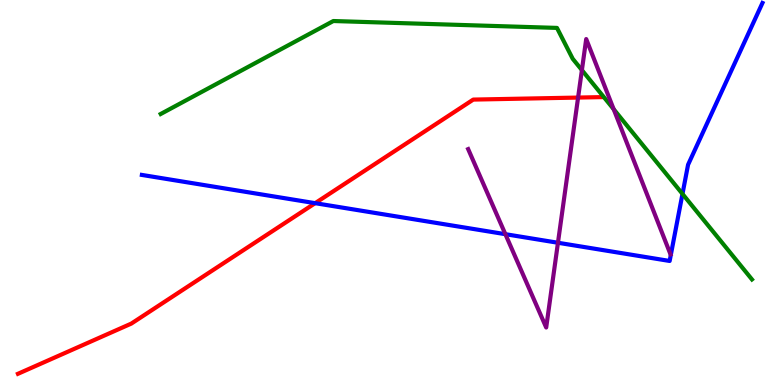[{'lines': ['blue', 'red'], 'intersections': [{'x': 4.07, 'y': 4.72}]}, {'lines': ['green', 'red'], 'intersections': []}, {'lines': ['purple', 'red'], 'intersections': [{'x': 7.46, 'y': 7.47}]}, {'lines': ['blue', 'green'], 'intersections': [{'x': 8.81, 'y': 4.96}]}, {'lines': ['blue', 'purple'], 'intersections': [{'x': 6.52, 'y': 3.92}, {'x': 7.2, 'y': 3.69}]}, {'lines': ['green', 'purple'], 'intersections': [{'x': 7.51, 'y': 8.18}, {'x': 7.92, 'y': 7.16}]}]